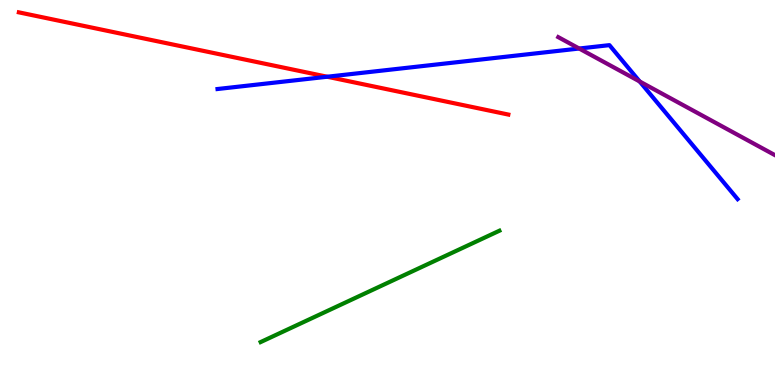[{'lines': ['blue', 'red'], 'intersections': [{'x': 4.22, 'y': 8.01}]}, {'lines': ['green', 'red'], 'intersections': []}, {'lines': ['purple', 'red'], 'intersections': []}, {'lines': ['blue', 'green'], 'intersections': []}, {'lines': ['blue', 'purple'], 'intersections': [{'x': 7.47, 'y': 8.74}, {'x': 8.25, 'y': 7.88}]}, {'lines': ['green', 'purple'], 'intersections': []}]